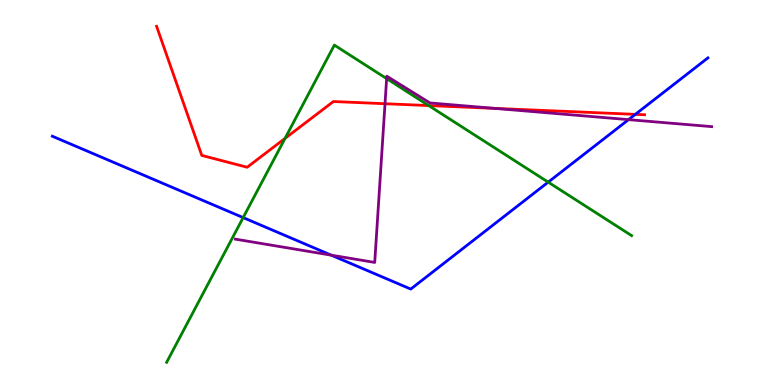[{'lines': ['blue', 'red'], 'intersections': [{'x': 8.2, 'y': 7.03}]}, {'lines': ['green', 'red'], 'intersections': [{'x': 3.68, 'y': 6.41}, {'x': 5.53, 'y': 7.26}]}, {'lines': ['purple', 'red'], 'intersections': [{'x': 4.97, 'y': 7.31}, {'x': 6.38, 'y': 7.19}]}, {'lines': ['blue', 'green'], 'intersections': [{'x': 3.14, 'y': 4.35}, {'x': 7.07, 'y': 5.27}]}, {'lines': ['blue', 'purple'], 'intersections': [{'x': 4.27, 'y': 3.37}, {'x': 8.11, 'y': 6.89}]}, {'lines': ['green', 'purple'], 'intersections': [{'x': 4.99, 'y': 7.96}]}]